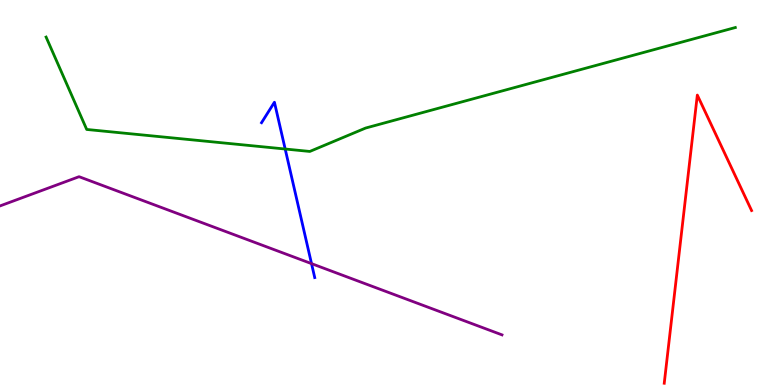[{'lines': ['blue', 'red'], 'intersections': []}, {'lines': ['green', 'red'], 'intersections': []}, {'lines': ['purple', 'red'], 'intersections': []}, {'lines': ['blue', 'green'], 'intersections': [{'x': 3.68, 'y': 6.13}]}, {'lines': ['blue', 'purple'], 'intersections': [{'x': 4.02, 'y': 3.15}]}, {'lines': ['green', 'purple'], 'intersections': []}]